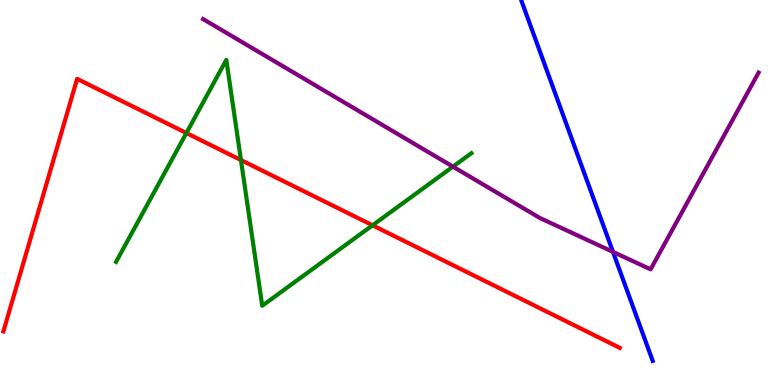[{'lines': ['blue', 'red'], 'intersections': []}, {'lines': ['green', 'red'], 'intersections': [{'x': 2.41, 'y': 6.54}, {'x': 3.11, 'y': 5.84}, {'x': 4.81, 'y': 4.15}]}, {'lines': ['purple', 'red'], 'intersections': []}, {'lines': ['blue', 'green'], 'intersections': []}, {'lines': ['blue', 'purple'], 'intersections': [{'x': 7.91, 'y': 3.46}]}, {'lines': ['green', 'purple'], 'intersections': [{'x': 5.84, 'y': 5.67}]}]